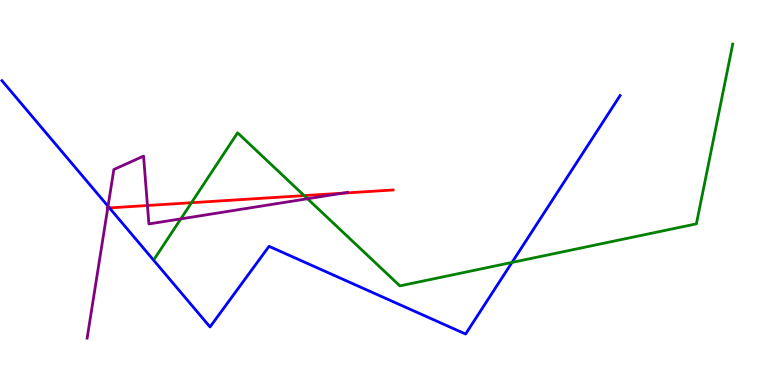[{'lines': ['blue', 'red'], 'intersections': [{'x': 1.41, 'y': 4.6}]}, {'lines': ['green', 'red'], 'intersections': [{'x': 2.47, 'y': 4.73}, {'x': 3.92, 'y': 4.92}]}, {'lines': ['purple', 'red'], 'intersections': [{'x': 1.39, 'y': 4.6}, {'x': 1.9, 'y': 4.66}, {'x': 4.42, 'y': 4.98}]}, {'lines': ['blue', 'green'], 'intersections': [{'x': 6.61, 'y': 3.18}]}, {'lines': ['blue', 'purple'], 'intersections': [{'x': 1.39, 'y': 4.64}]}, {'lines': ['green', 'purple'], 'intersections': [{'x': 2.33, 'y': 4.31}, {'x': 3.97, 'y': 4.84}]}]